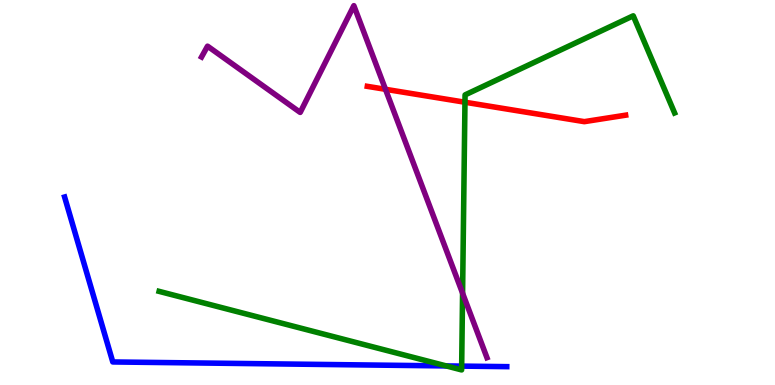[{'lines': ['blue', 'red'], 'intersections': []}, {'lines': ['green', 'red'], 'intersections': [{'x': 6.0, 'y': 7.34}]}, {'lines': ['purple', 'red'], 'intersections': [{'x': 4.97, 'y': 7.68}]}, {'lines': ['blue', 'green'], 'intersections': [{'x': 5.76, 'y': 0.495}, {'x': 5.96, 'y': 0.491}]}, {'lines': ['blue', 'purple'], 'intersections': []}, {'lines': ['green', 'purple'], 'intersections': [{'x': 5.97, 'y': 2.38}]}]